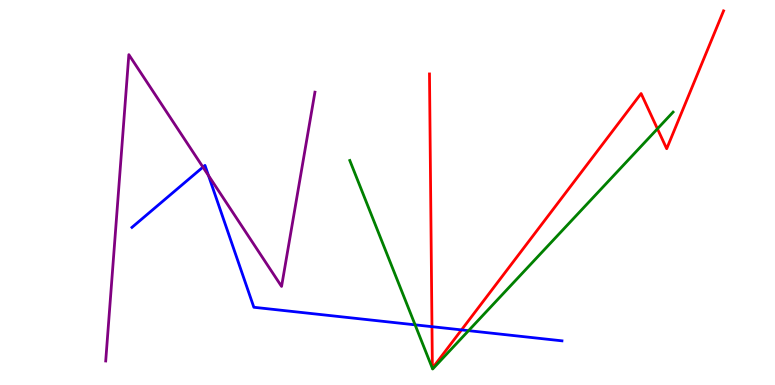[{'lines': ['blue', 'red'], 'intersections': [{'x': 5.57, 'y': 1.52}, {'x': 5.96, 'y': 1.43}]}, {'lines': ['green', 'red'], 'intersections': [{'x': 8.48, 'y': 6.65}]}, {'lines': ['purple', 'red'], 'intersections': []}, {'lines': ['blue', 'green'], 'intersections': [{'x': 5.36, 'y': 1.56}, {'x': 6.05, 'y': 1.41}]}, {'lines': ['blue', 'purple'], 'intersections': [{'x': 2.62, 'y': 5.66}, {'x': 2.69, 'y': 5.44}]}, {'lines': ['green', 'purple'], 'intersections': []}]